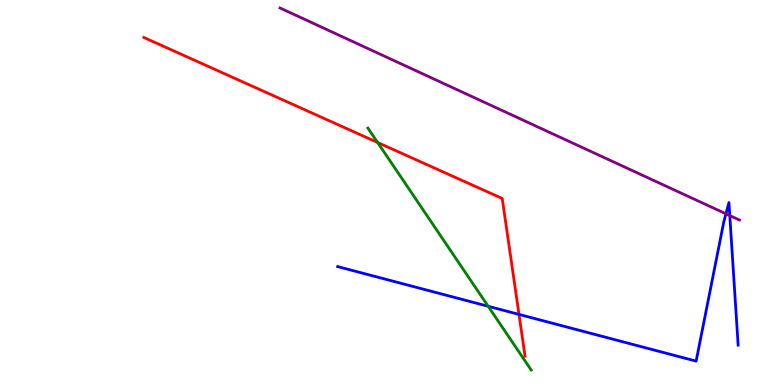[{'lines': ['blue', 'red'], 'intersections': [{'x': 6.7, 'y': 1.83}]}, {'lines': ['green', 'red'], 'intersections': [{'x': 4.87, 'y': 6.3}]}, {'lines': ['purple', 'red'], 'intersections': []}, {'lines': ['blue', 'green'], 'intersections': [{'x': 6.3, 'y': 2.04}]}, {'lines': ['blue', 'purple'], 'intersections': [{'x': 9.37, 'y': 4.45}, {'x': 9.42, 'y': 4.4}]}, {'lines': ['green', 'purple'], 'intersections': []}]